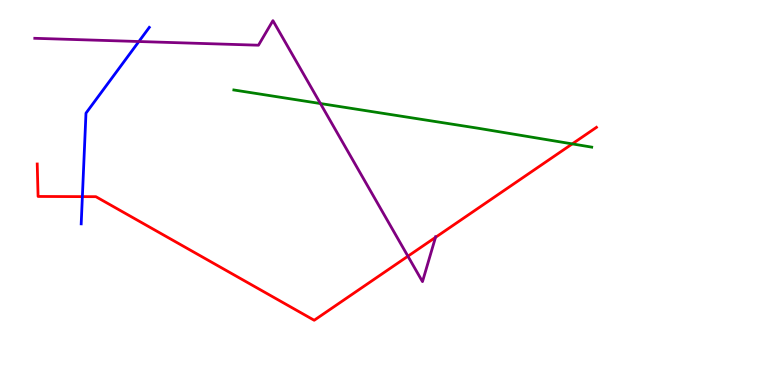[{'lines': ['blue', 'red'], 'intersections': [{'x': 1.06, 'y': 4.89}]}, {'lines': ['green', 'red'], 'intersections': [{'x': 7.38, 'y': 6.26}]}, {'lines': ['purple', 'red'], 'intersections': [{'x': 5.26, 'y': 3.35}, {'x': 5.62, 'y': 3.84}]}, {'lines': ['blue', 'green'], 'intersections': []}, {'lines': ['blue', 'purple'], 'intersections': [{'x': 1.79, 'y': 8.92}]}, {'lines': ['green', 'purple'], 'intersections': [{'x': 4.13, 'y': 7.31}]}]